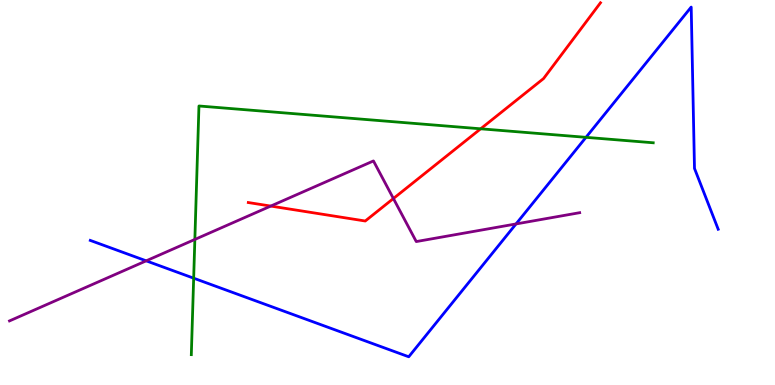[{'lines': ['blue', 'red'], 'intersections': []}, {'lines': ['green', 'red'], 'intersections': [{'x': 6.2, 'y': 6.65}]}, {'lines': ['purple', 'red'], 'intersections': [{'x': 3.49, 'y': 4.65}, {'x': 5.08, 'y': 4.84}]}, {'lines': ['blue', 'green'], 'intersections': [{'x': 2.5, 'y': 2.77}, {'x': 7.56, 'y': 6.43}]}, {'lines': ['blue', 'purple'], 'intersections': [{'x': 1.89, 'y': 3.23}, {'x': 6.66, 'y': 4.18}]}, {'lines': ['green', 'purple'], 'intersections': [{'x': 2.51, 'y': 3.78}]}]